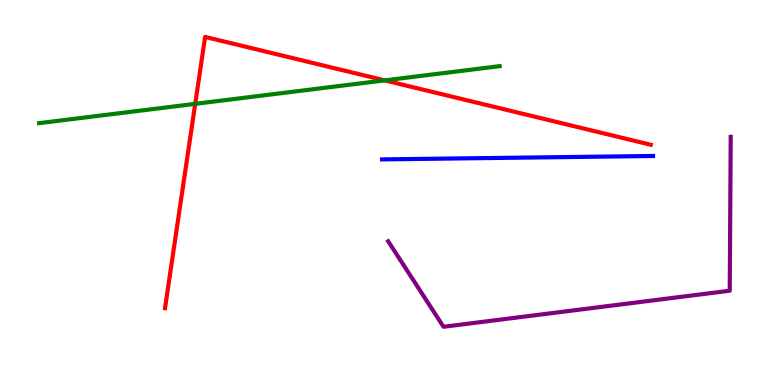[{'lines': ['blue', 'red'], 'intersections': []}, {'lines': ['green', 'red'], 'intersections': [{'x': 2.52, 'y': 7.3}, {'x': 4.96, 'y': 7.91}]}, {'lines': ['purple', 'red'], 'intersections': []}, {'lines': ['blue', 'green'], 'intersections': []}, {'lines': ['blue', 'purple'], 'intersections': []}, {'lines': ['green', 'purple'], 'intersections': []}]